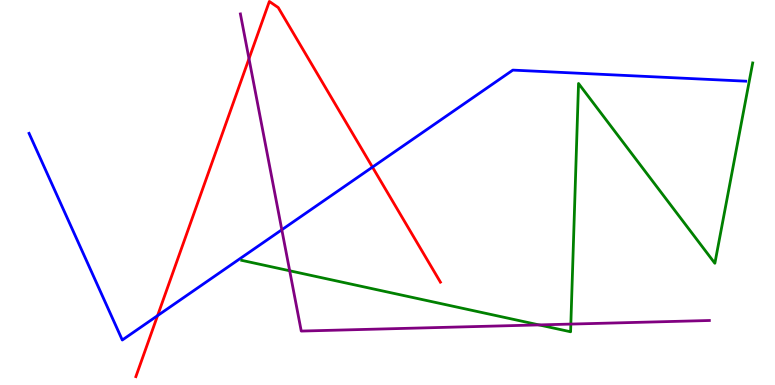[{'lines': ['blue', 'red'], 'intersections': [{'x': 2.03, 'y': 1.8}, {'x': 4.81, 'y': 5.66}]}, {'lines': ['green', 'red'], 'intersections': []}, {'lines': ['purple', 'red'], 'intersections': [{'x': 3.21, 'y': 8.48}]}, {'lines': ['blue', 'green'], 'intersections': []}, {'lines': ['blue', 'purple'], 'intersections': [{'x': 3.64, 'y': 4.03}]}, {'lines': ['green', 'purple'], 'intersections': [{'x': 3.74, 'y': 2.97}, {'x': 6.95, 'y': 1.56}, {'x': 7.37, 'y': 1.58}]}]